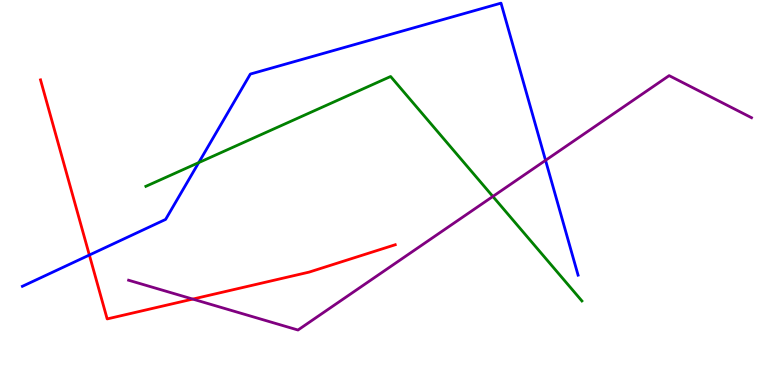[{'lines': ['blue', 'red'], 'intersections': [{'x': 1.15, 'y': 3.38}]}, {'lines': ['green', 'red'], 'intersections': []}, {'lines': ['purple', 'red'], 'intersections': [{'x': 2.49, 'y': 2.23}]}, {'lines': ['blue', 'green'], 'intersections': [{'x': 2.56, 'y': 5.78}]}, {'lines': ['blue', 'purple'], 'intersections': [{'x': 7.04, 'y': 5.84}]}, {'lines': ['green', 'purple'], 'intersections': [{'x': 6.36, 'y': 4.9}]}]